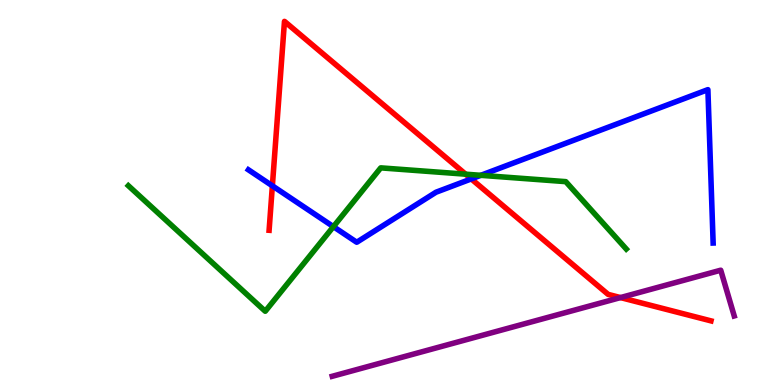[{'lines': ['blue', 'red'], 'intersections': [{'x': 3.51, 'y': 5.17}, {'x': 6.08, 'y': 5.35}]}, {'lines': ['green', 'red'], 'intersections': [{'x': 6.01, 'y': 5.48}]}, {'lines': ['purple', 'red'], 'intersections': [{'x': 8.01, 'y': 2.27}]}, {'lines': ['blue', 'green'], 'intersections': [{'x': 4.3, 'y': 4.11}, {'x': 6.2, 'y': 5.45}]}, {'lines': ['blue', 'purple'], 'intersections': []}, {'lines': ['green', 'purple'], 'intersections': []}]